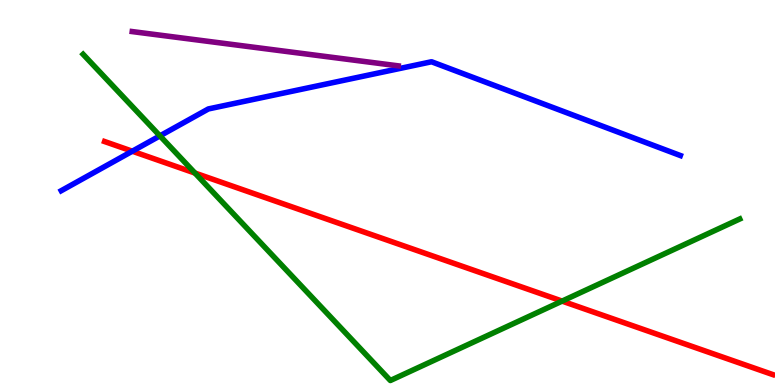[{'lines': ['blue', 'red'], 'intersections': [{'x': 1.71, 'y': 6.07}]}, {'lines': ['green', 'red'], 'intersections': [{'x': 2.52, 'y': 5.51}, {'x': 7.25, 'y': 2.18}]}, {'lines': ['purple', 'red'], 'intersections': []}, {'lines': ['blue', 'green'], 'intersections': [{'x': 2.06, 'y': 6.47}]}, {'lines': ['blue', 'purple'], 'intersections': []}, {'lines': ['green', 'purple'], 'intersections': []}]